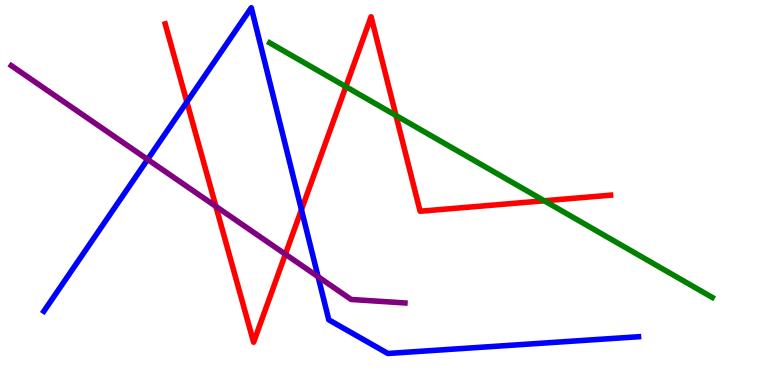[{'lines': ['blue', 'red'], 'intersections': [{'x': 2.41, 'y': 7.35}, {'x': 3.89, 'y': 4.55}]}, {'lines': ['green', 'red'], 'intersections': [{'x': 4.46, 'y': 7.75}, {'x': 5.11, 'y': 7.0}, {'x': 7.02, 'y': 4.79}]}, {'lines': ['purple', 'red'], 'intersections': [{'x': 2.79, 'y': 4.64}, {'x': 3.68, 'y': 3.4}]}, {'lines': ['blue', 'green'], 'intersections': []}, {'lines': ['blue', 'purple'], 'intersections': [{'x': 1.9, 'y': 5.86}, {'x': 4.1, 'y': 2.81}]}, {'lines': ['green', 'purple'], 'intersections': []}]